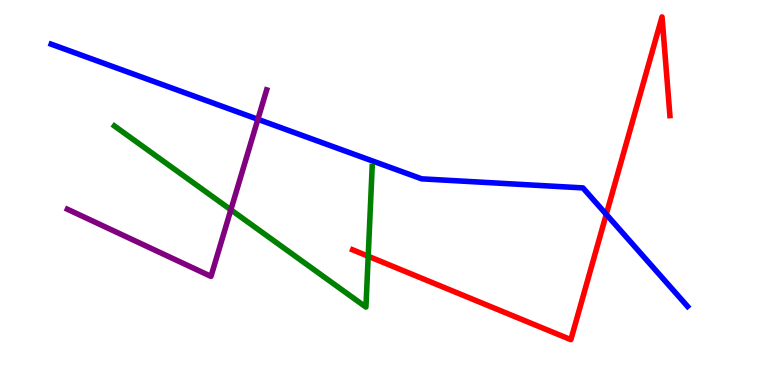[{'lines': ['blue', 'red'], 'intersections': [{'x': 7.82, 'y': 4.43}]}, {'lines': ['green', 'red'], 'intersections': [{'x': 4.75, 'y': 3.34}]}, {'lines': ['purple', 'red'], 'intersections': []}, {'lines': ['blue', 'green'], 'intersections': []}, {'lines': ['blue', 'purple'], 'intersections': [{'x': 3.33, 'y': 6.9}]}, {'lines': ['green', 'purple'], 'intersections': [{'x': 2.98, 'y': 4.55}]}]